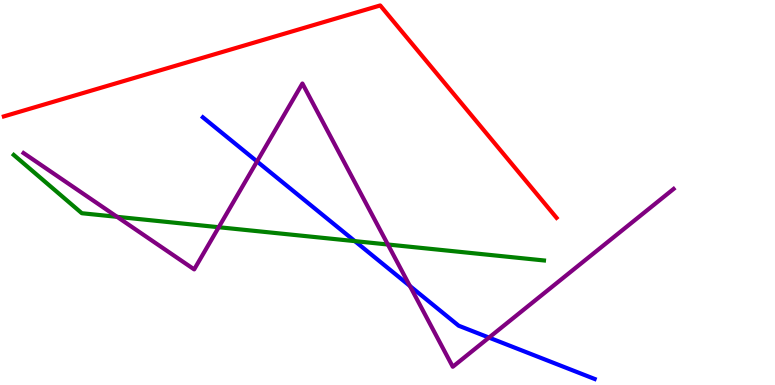[{'lines': ['blue', 'red'], 'intersections': []}, {'lines': ['green', 'red'], 'intersections': []}, {'lines': ['purple', 'red'], 'intersections': []}, {'lines': ['blue', 'green'], 'intersections': [{'x': 4.58, 'y': 3.74}]}, {'lines': ['blue', 'purple'], 'intersections': [{'x': 3.32, 'y': 5.81}, {'x': 5.29, 'y': 2.57}, {'x': 6.31, 'y': 1.23}]}, {'lines': ['green', 'purple'], 'intersections': [{'x': 1.51, 'y': 4.37}, {'x': 2.82, 'y': 4.1}, {'x': 5.0, 'y': 3.65}]}]